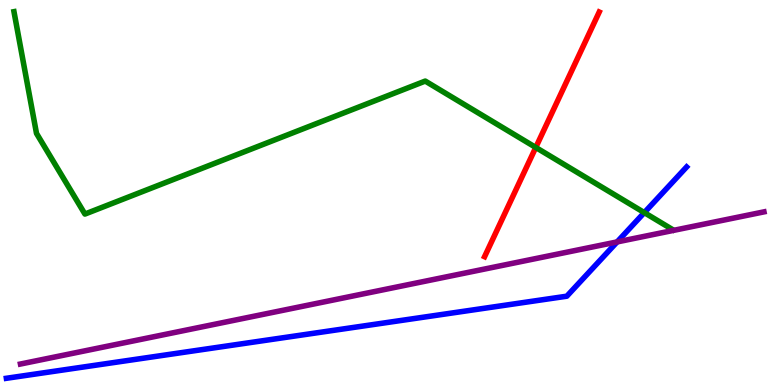[{'lines': ['blue', 'red'], 'intersections': []}, {'lines': ['green', 'red'], 'intersections': [{'x': 6.91, 'y': 6.17}]}, {'lines': ['purple', 'red'], 'intersections': []}, {'lines': ['blue', 'green'], 'intersections': [{'x': 8.31, 'y': 4.48}]}, {'lines': ['blue', 'purple'], 'intersections': [{'x': 7.96, 'y': 3.72}]}, {'lines': ['green', 'purple'], 'intersections': []}]